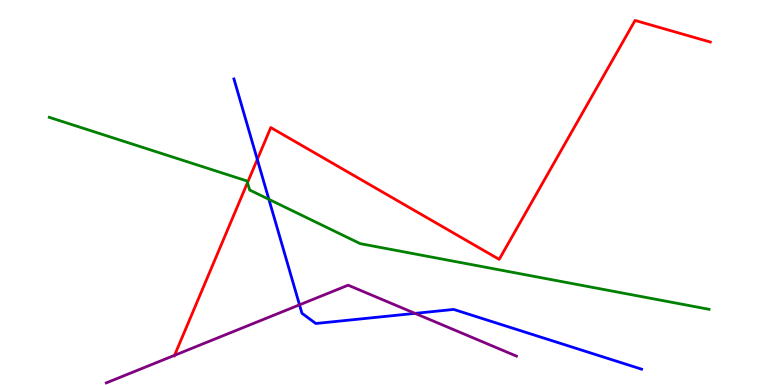[{'lines': ['blue', 'red'], 'intersections': [{'x': 3.32, 'y': 5.86}]}, {'lines': ['green', 'red'], 'intersections': [{'x': 3.19, 'y': 5.25}]}, {'lines': ['purple', 'red'], 'intersections': [{'x': 2.25, 'y': 0.771}]}, {'lines': ['blue', 'green'], 'intersections': [{'x': 3.47, 'y': 4.82}]}, {'lines': ['blue', 'purple'], 'intersections': [{'x': 3.86, 'y': 2.08}, {'x': 5.36, 'y': 1.86}]}, {'lines': ['green', 'purple'], 'intersections': []}]